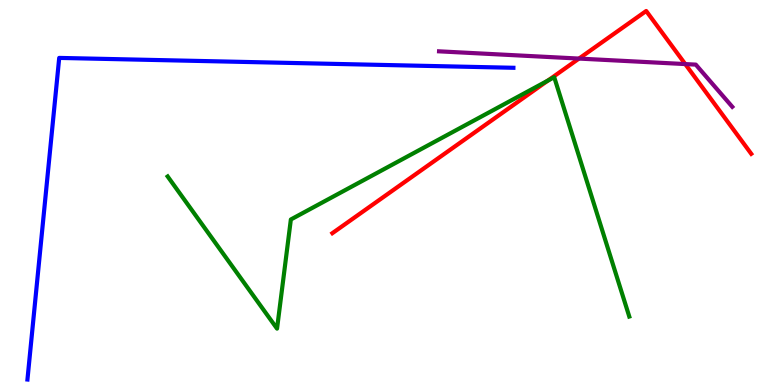[{'lines': ['blue', 'red'], 'intersections': []}, {'lines': ['green', 'red'], 'intersections': [{'x': 7.07, 'y': 7.91}]}, {'lines': ['purple', 'red'], 'intersections': [{'x': 7.47, 'y': 8.48}, {'x': 8.84, 'y': 8.34}]}, {'lines': ['blue', 'green'], 'intersections': []}, {'lines': ['blue', 'purple'], 'intersections': []}, {'lines': ['green', 'purple'], 'intersections': []}]